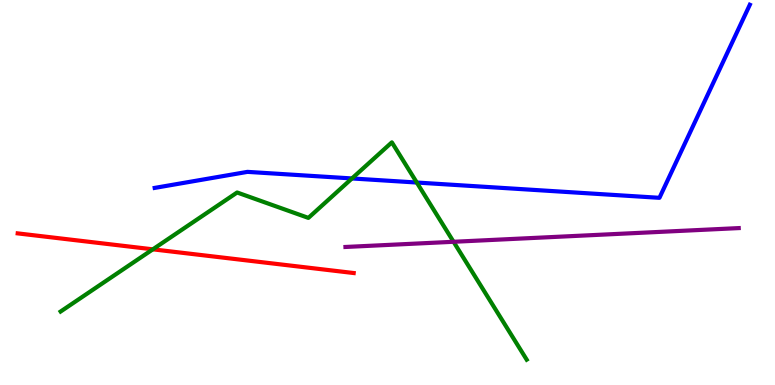[{'lines': ['blue', 'red'], 'intersections': []}, {'lines': ['green', 'red'], 'intersections': [{'x': 1.97, 'y': 3.52}]}, {'lines': ['purple', 'red'], 'intersections': []}, {'lines': ['blue', 'green'], 'intersections': [{'x': 4.54, 'y': 5.36}, {'x': 5.38, 'y': 5.26}]}, {'lines': ['blue', 'purple'], 'intersections': []}, {'lines': ['green', 'purple'], 'intersections': [{'x': 5.85, 'y': 3.72}]}]